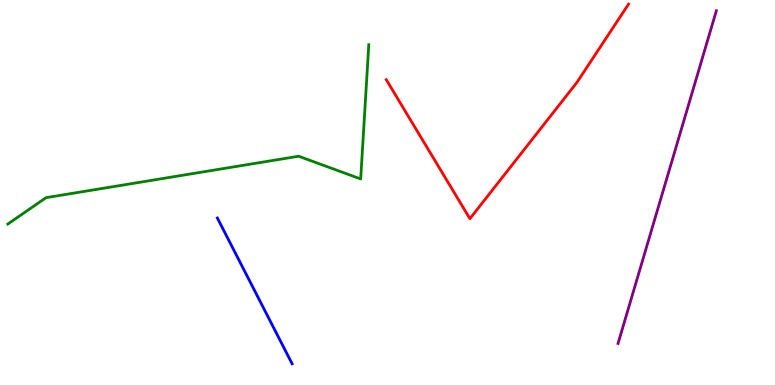[{'lines': ['blue', 'red'], 'intersections': []}, {'lines': ['green', 'red'], 'intersections': []}, {'lines': ['purple', 'red'], 'intersections': []}, {'lines': ['blue', 'green'], 'intersections': []}, {'lines': ['blue', 'purple'], 'intersections': []}, {'lines': ['green', 'purple'], 'intersections': []}]